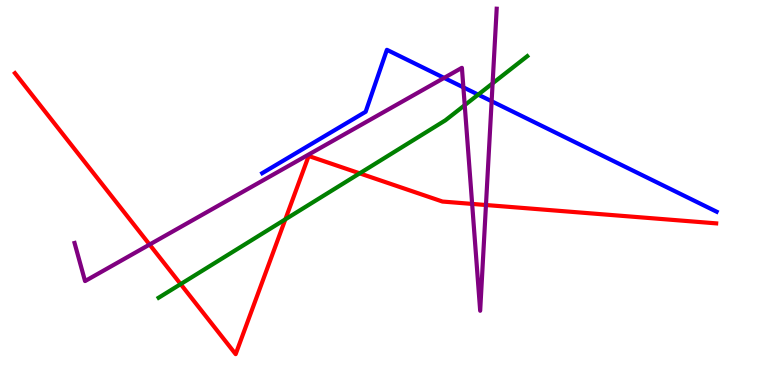[{'lines': ['blue', 'red'], 'intersections': []}, {'lines': ['green', 'red'], 'intersections': [{'x': 2.33, 'y': 2.62}, {'x': 3.68, 'y': 4.3}, {'x': 4.64, 'y': 5.5}]}, {'lines': ['purple', 'red'], 'intersections': [{'x': 1.93, 'y': 3.65}, {'x': 6.09, 'y': 4.7}, {'x': 6.27, 'y': 4.67}]}, {'lines': ['blue', 'green'], 'intersections': [{'x': 6.17, 'y': 7.54}]}, {'lines': ['blue', 'purple'], 'intersections': [{'x': 5.73, 'y': 7.98}, {'x': 5.98, 'y': 7.73}, {'x': 6.34, 'y': 7.37}]}, {'lines': ['green', 'purple'], 'intersections': [{'x': 6.0, 'y': 7.27}, {'x': 6.36, 'y': 7.84}]}]